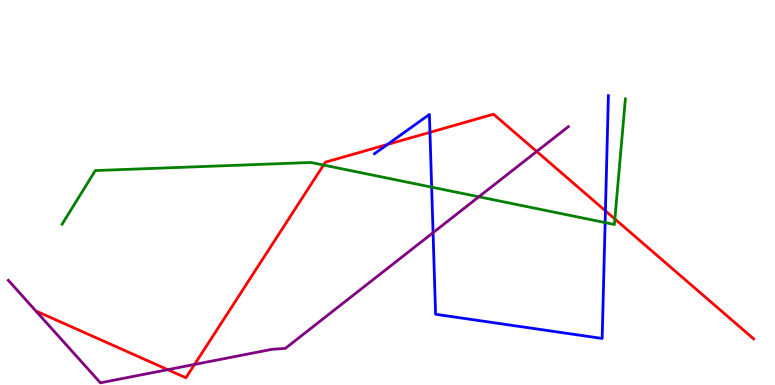[{'lines': ['blue', 'red'], 'intersections': [{'x': 5.0, 'y': 6.25}, {'x': 5.55, 'y': 6.56}, {'x': 7.81, 'y': 4.52}]}, {'lines': ['green', 'red'], 'intersections': [{'x': 4.17, 'y': 5.71}, {'x': 7.93, 'y': 4.31}]}, {'lines': ['purple', 'red'], 'intersections': [{'x': 2.16, 'y': 0.398}, {'x': 2.51, 'y': 0.534}, {'x': 6.93, 'y': 6.07}]}, {'lines': ['blue', 'green'], 'intersections': [{'x': 5.57, 'y': 5.14}, {'x': 7.81, 'y': 4.22}]}, {'lines': ['blue', 'purple'], 'intersections': [{'x': 5.59, 'y': 3.96}]}, {'lines': ['green', 'purple'], 'intersections': [{'x': 6.18, 'y': 4.89}]}]